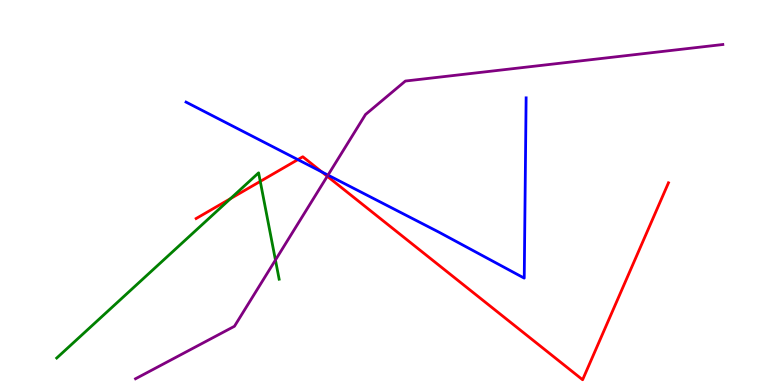[{'lines': ['blue', 'red'], 'intersections': [{'x': 3.84, 'y': 5.85}, {'x': 4.15, 'y': 5.53}]}, {'lines': ['green', 'red'], 'intersections': [{'x': 2.97, 'y': 4.84}, {'x': 3.36, 'y': 5.29}]}, {'lines': ['purple', 'red'], 'intersections': [{'x': 4.22, 'y': 5.42}]}, {'lines': ['blue', 'green'], 'intersections': []}, {'lines': ['blue', 'purple'], 'intersections': [{'x': 4.23, 'y': 5.45}]}, {'lines': ['green', 'purple'], 'intersections': [{'x': 3.55, 'y': 3.25}]}]